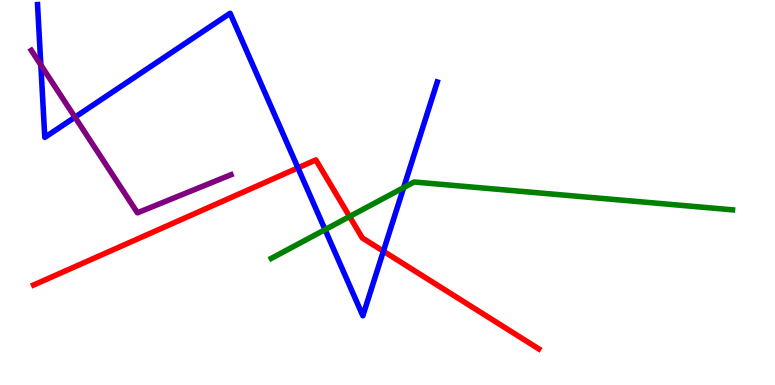[{'lines': ['blue', 'red'], 'intersections': [{'x': 3.84, 'y': 5.64}, {'x': 4.95, 'y': 3.48}]}, {'lines': ['green', 'red'], 'intersections': [{'x': 4.51, 'y': 4.38}]}, {'lines': ['purple', 'red'], 'intersections': []}, {'lines': ['blue', 'green'], 'intersections': [{'x': 4.19, 'y': 4.04}, {'x': 5.21, 'y': 5.13}]}, {'lines': ['blue', 'purple'], 'intersections': [{'x': 0.527, 'y': 8.31}, {'x': 0.967, 'y': 6.96}]}, {'lines': ['green', 'purple'], 'intersections': []}]